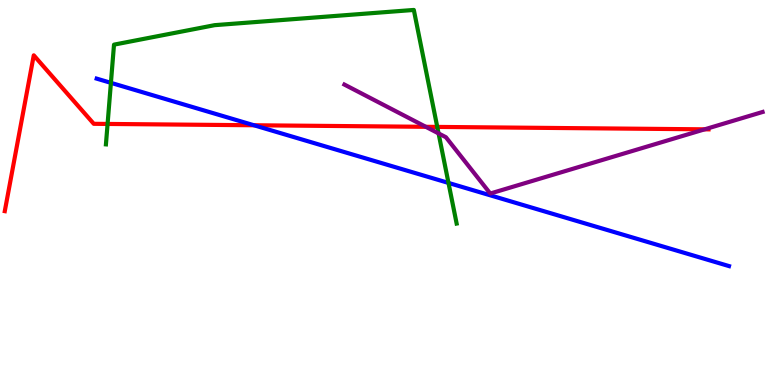[{'lines': ['blue', 'red'], 'intersections': [{'x': 3.28, 'y': 6.75}]}, {'lines': ['green', 'red'], 'intersections': [{'x': 1.39, 'y': 6.78}, {'x': 5.64, 'y': 6.7}]}, {'lines': ['purple', 'red'], 'intersections': [{'x': 5.49, 'y': 6.71}, {'x': 9.09, 'y': 6.64}]}, {'lines': ['blue', 'green'], 'intersections': [{'x': 1.43, 'y': 7.85}, {'x': 5.79, 'y': 5.25}]}, {'lines': ['blue', 'purple'], 'intersections': []}, {'lines': ['green', 'purple'], 'intersections': [{'x': 5.66, 'y': 6.53}]}]